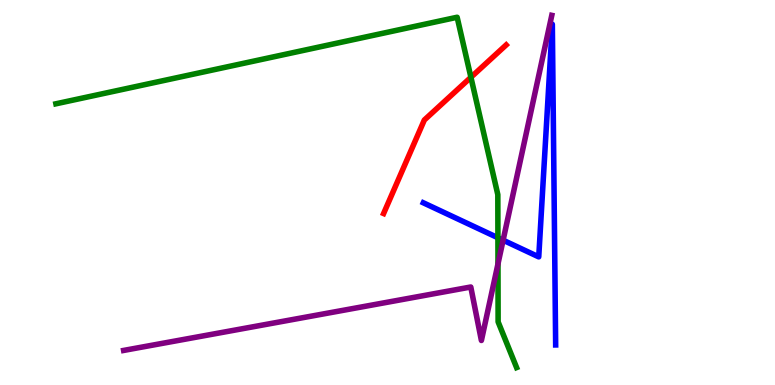[{'lines': ['blue', 'red'], 'intersections': []}, {'lines': ['green', 'red'], 'intersections': [{'x': 6.08, 'y': 7.99}]}, {'lines': ['purple', 'red'], 'intersections': []}, {'lines': ['blue', 'green'], 'intersections': [{'x': 6.42, 'y': 3.82}]}, {'lines': ['blue', 'purple'], 'intersections': [{'x': 6.49, 'y': 3.76}]}, {'lines': ['green', 'purple'], 'intersections': [{'x': 6.43, 'y': 3.15}]}]